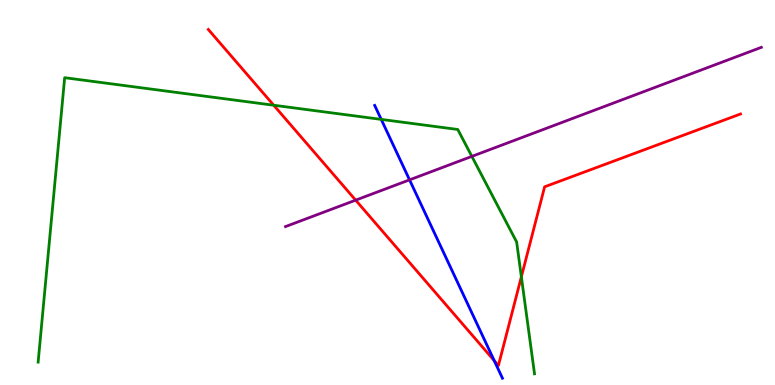[{'lines': ['blue', 'red'], 'intersections': [{'x': 6.38, 'y': 0.632}]}, {'lines': ['green', 'red'], 'intersections': [{'x': 3.53, 'y': 7.27}, {'x': 6.73, 'y': 2.81}]}, {'lines': ['purple', 'red'], 'intersections': [{'x': 4.59, 'y': 4.8}]}, {'lines': ['blue', 'green'], 'intersections': [{'x': 4.92, 'y': 6.9}]}, {'lines': ['blue', 'purple'], 'intersections': [{'x': 5.28, 'y': 5.33}]}, {'lines': ['green', 'purple'], 'intersections': [{'x': 6.09, 'y': 5.94}]}]